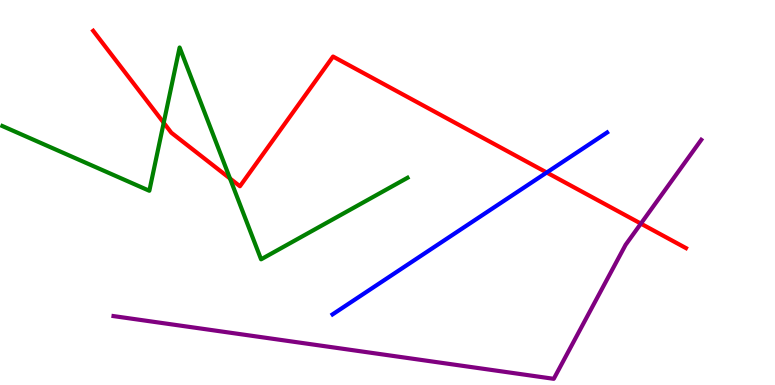[{'lines': ['blue', 'red'], 'intersections': [{'x': 7.05, 'y': 5.52}]}, {'lines': ['green', 'red'], 'intersections': [{'x': 2.11, 'y': 6.81}, {'x': 2.97, 'y': 5.36}]}, {'lines': ['purple', 'red'], 'intersections': [{'x': 8.27, 'y': 4.19}]}, {'lines': ['blue', 'green'], 'intersections': []}, {'lines': ['blue', 'purple'], 'intersections': []}, {'lines': ['green', 'purple'], 'intersections': []}]